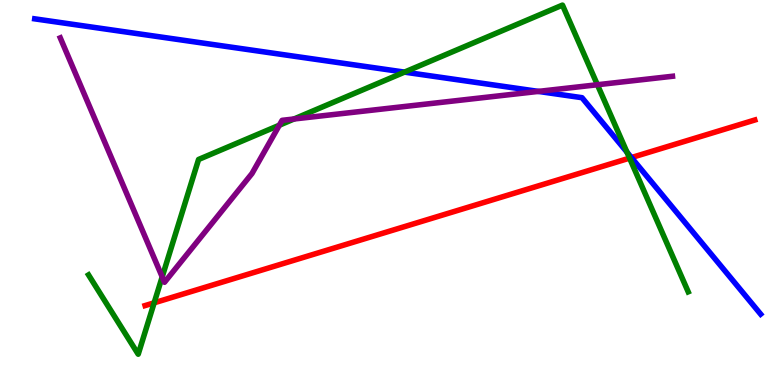[{'lines': ['blue', 'red'], 'intersections': [{'x': 8.15, 'y': 5.91}]}, {'lines': ['green', 'red'], 'intersections': [{'x': 1.99, 'y': 2.13}, {'x': 8.12, 'y': 5.89}]}, {'lines': ['purple', 'red'], 'intersections': []}, {'lines': ['blue', 'green'], 'intersections': [{'x': 5.22, 'y': 8.13}, {'x': 8.09, 'y': 6.05}]}, {'lines': ['blue', 'purple'], 'intersections': [{'x': 6.95, 'y': 7.63}]}, {'lines': ['green', 'purple'], 'intersections': [{'x': 2.09, 'y': 2.81}, {'x': 3.6, 'y': 6.75}, {'x': 3.79, 'y': 6.91}, {'x': 7.71, 'y': 7.8}]}]